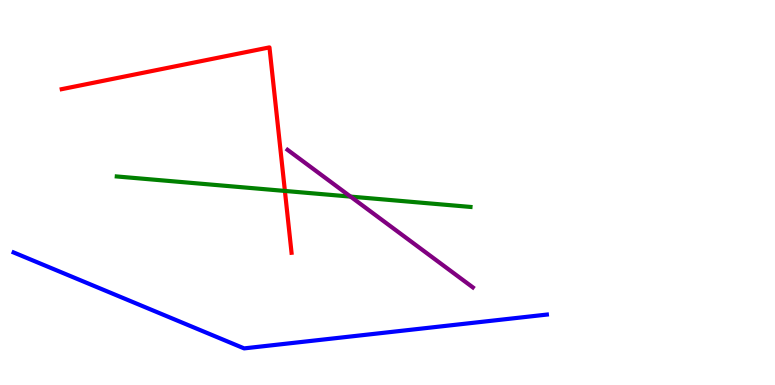[{'lines': ['blue', 'red'], 'intersections': []}, {'lines': ['green', 'red'], 'intersections': [{'x': 3.68, 'y': 5.04}]}, {'lines': ['purple', 'red'], 'intersections': []}, {'lines': ['blue', 'green'], 'intersections': []}, {'lines': ['blue', 'purple'], 'intersections': []}, {'lines': ['green', 'purple'], 'intersections': [{'x': 4.52, 'y': 4.89}]}]